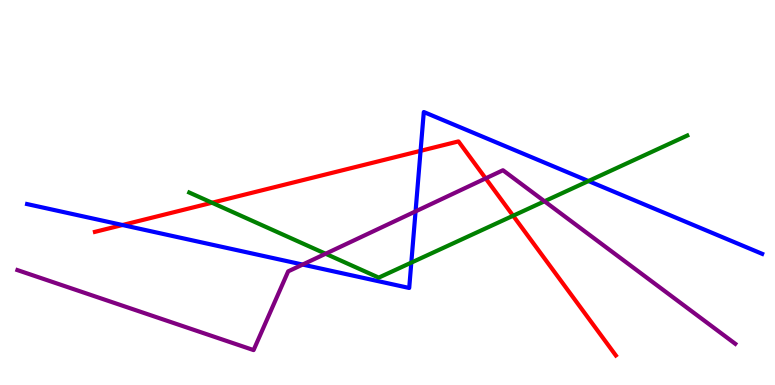[{'lines': ['blue', 'red'], 'intersections': [{'x': 1.58, 'y': 4.16}, {'x': 5.43, 'y': 6.08}]}, {'lines': ['green', 'red'], 'intersections': [{'x': 2.74, 'y': 4.73}, {'x': 6.62, 'y': 4.4}]}, {'lines': ['purple', 'red'], 'intersections': [{'x': 6.27, 'y': 5.37}]}, {'lines': ['blue', 'green'], 'intersections': [{'x': 5.31, 'y': 3.18}, {'x': 7.59, 'y': 5.3}]}, {'lines': ['blue', 'purple'], 'intersections': [{'x': 3.9, 'y': 3.13}, {'x': 5.36, 'y': 4.51}]}, {'lines': ['green', 'purple'], 'intersections': [{'x': 4.2, 'y': 3.41}, {'x': 7.03, 'y': 4.77}]}]